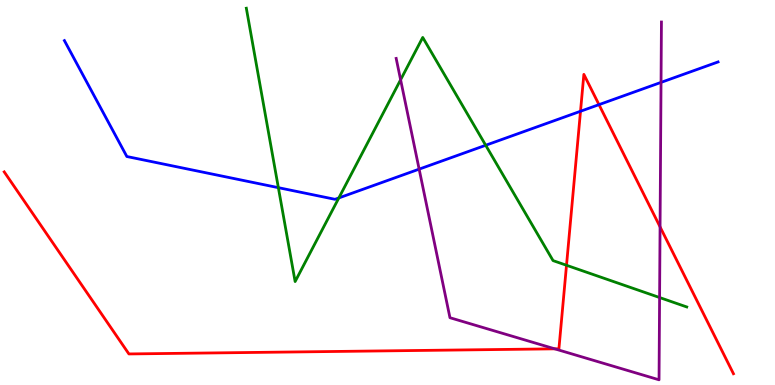[{'lines': ['blue', 'red'], 'intersections': [{'x': 7.49, 'y': 7.11}, {'x': 7.73, 'y': 7.28}]}, {'lines': ['green', 'red'], 'intersections': [{'x': 7.31, 'y': 3.11}]}, {'lines': ['purple', 'red'], 'intersections': [{'x': 7.16, 'y': 0.939}, {'x': 8.52, 'y': 4.11}]}, {'lines': ['blue', 'green'], 'intersections': [{'x': 3.59, 'y': 5.13}, {'x': 4.37, 'y': 4.86}, {'x': 6.27, 'y': 6.23}]}, {'lines': ['blue', 'purple'], 'intersections': [{'x': 5.41, 'y': 5.61}, {'x': 8.53, 'y': 7.86}]}, {'lines': ['green', 'purple'], 'intersections': [{'x': 5.17, 'y': 7.93}, {'x': 8.51, 'y': 2.27}]}]